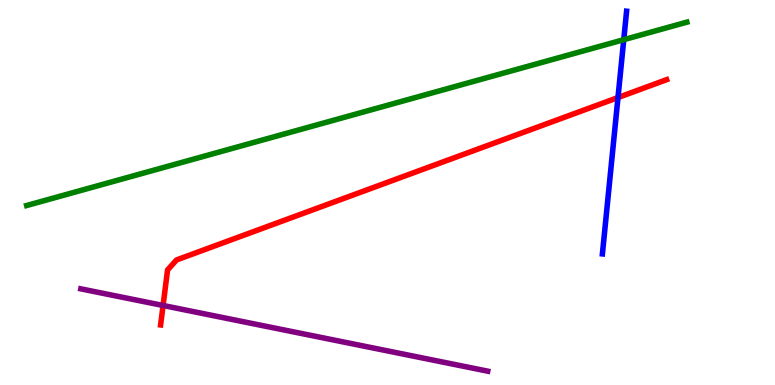[{'lines': ['blue', 'red'], 'intersections': [{'x': 7.97, 'y': 7.47}]}, {'lines': ['green', 'red'], 'intersections': []}, {'lines': ['purple', 'red'], 'intersections': [{'x': 2.1, 'y': 2.07}]}, {'lines': ['blue', 'green'], 'intersections': [{'x': 8.05, 'y': 8.97}]}, {'lines': ['blue', 'purple'], 'intersections': []}, {'lines': ['green', 'purple'], 'intersections': []}]